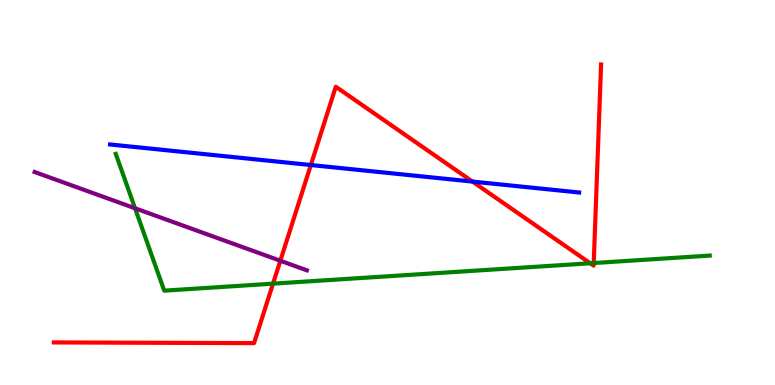[{'lines': ['blue', 'red'], 'intersections': [{'x': 4.01, 'y': 5.71}, {'x': 6.1, 'y': 5.28}]}, {'lines': ['green', 'red'], 'intersections': [{'x': 3.52, 'y': 2.63}, {'x': 7.62, 'y': 3.16}, {'x': 7.66, 'y': 3.17}]}, {'lines': ['purple', 'red'], 'intersections': [{'x': 3.62, 'y': 3.23}]}, {'lines': ['blue', 'green'], 'intersections': []}, {'lines': ['blue', 'purple'], 'intersections': []}, {'lines': ['green', 'purple'], 'intersections': [{'x': 1.74, 'y': 4.59}]}]